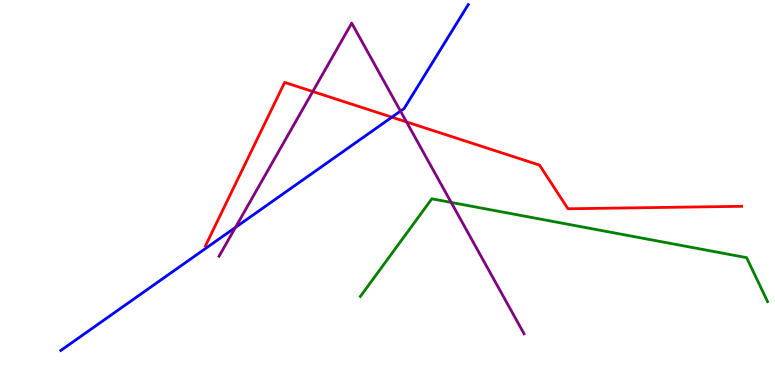[{'lines': ['blue', 'red'], 'intersections': [{'x': 5.06, 'y': 6.96}]}, {'lines': ['green', 'red'], 'intersections': []}, {'lines': ['purple', 'red'], 'intersections': [{'x': 4.04, 'y': 7.62}, {'x': 5.25, 'y': 6.83}]}, {'lines': ['blue', 'green'], 'intersections': []}, {'lines': ['blue', 'purple'], 'intersections': [{'x': 3.04, 'y': 4.09}, {'x': 5.17, 'y': 7.11}]}, {'lines': ['green', 'purple'], 'intersections': [{'x': 5.82, 'y': 4.74}]}]